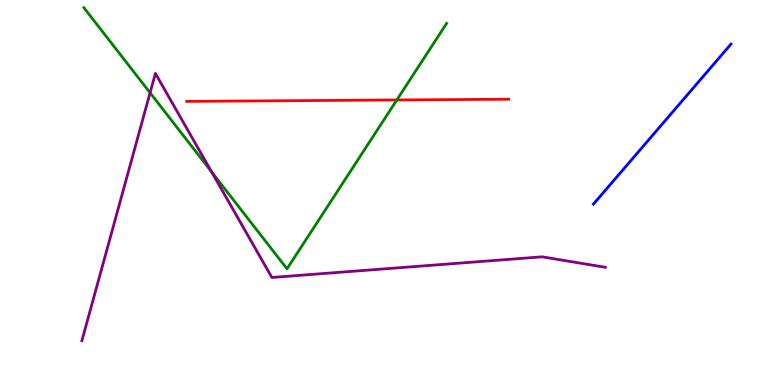[{'lines': ['blue', 'red'], 'intersections': []}, {'lines': ['green', 'red'], 'intersections': [{'x': 5.12, 'y': 7.4}]}, {'lines': ['purple', 'red'], 'intersections': []}, {'lines': ['blue', 'green'], 'intersections': []}, {'lines': ['blue', 'purple'], 'intersections': []}, {'lines': ['green', 'purple'], 'intersections': [{'x': 1.94, 'y': 7.59}, {'x': 2.73, 'y': 5.53}]}]